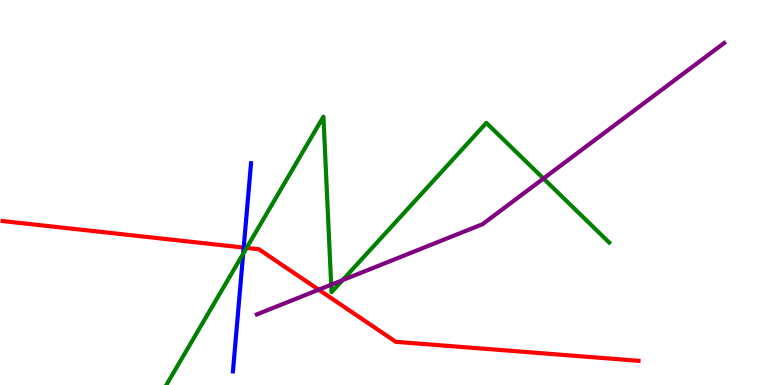[{'lines': ['blue', 'red'], 'intersections': [{'x': 3.14, 'y': 3.57}]}, {'lines': ['green', 'red'], 'intersections': [{'x': 3.18, 'y': 3.56}]}, {'lines': ['purple', 'red'], 'intersections': [{'x': 4.11, 'y': 2.48}]}, {'lines': ['blue', 'green'], 'intersections': [{'x': 3.14, 'y': 3.41}]}, {'lines': ['blue', 'purple'], 'intersections': []}, {'lines': ['green', 'purple'], 'intersections': [{'x': 4.27, 'y': 2.61}, {'x': 4.42, 'y': 2.72}, {'x': 7.01, 'y': 5.36}]}]